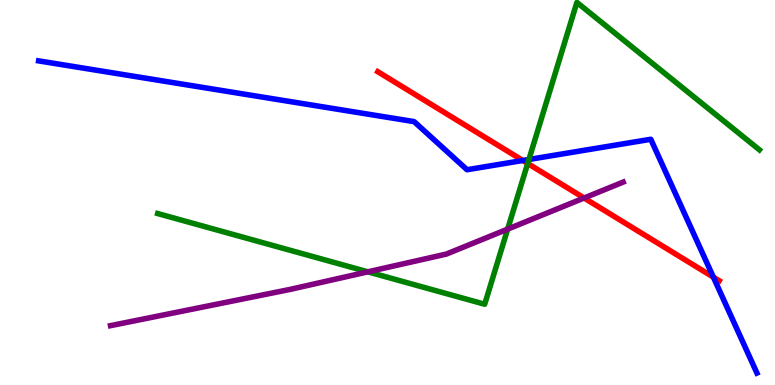[{'lines': ['blue', 'red'], 'intersections': [{'x': 6.75, 'y': 5.83}, {'x': 9.2, 'y': 2.8}]}, {'lines': ['green', 'red'], 'intersections': [{'x': 6.81, 'y': 5.75}]}, {'lines': ['purple', 'red'], 'intersections': [{'x': 7.54, 'y': 4.86}]}, {'lines': ['blue', 'green'], 'intersections': [{'x': 6.82, 'y': 5.86}]}, {'lines': ['blue', 'purple'], 'intersections': []}, {'lines': ['green', 'purple'], 'intersections': [{'x': 4.75, 'y': 2.94}, {'x': 6.55, 'y': 4.05}]}]